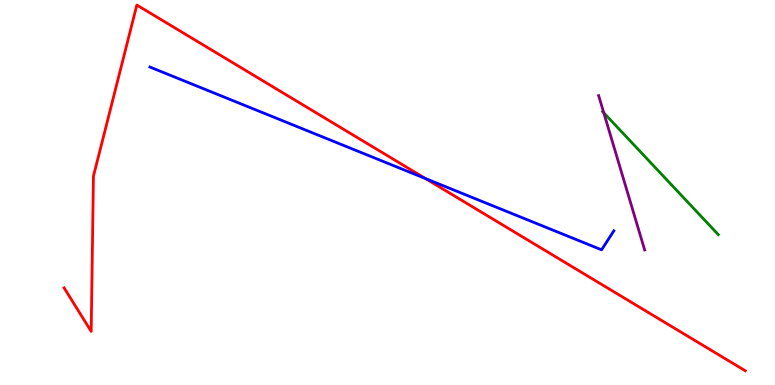[{'lines': ['blue', 'red'], 'intersections': [{'x': 5.49, 'y': 5.36}]}, {'lines': ['green', 'red'], 'intersections': []}, {'lines': ['purple', 'red'], 'intersections': []}, {'lines': ['blue', 'green'], 'intersections': []}, {'lines': ['blue', 'purple'], 'intersections': []}, {'lines': ['green', 'purple'], 'intersections': [{'x': 7.79, 'y': 7.07}]}]